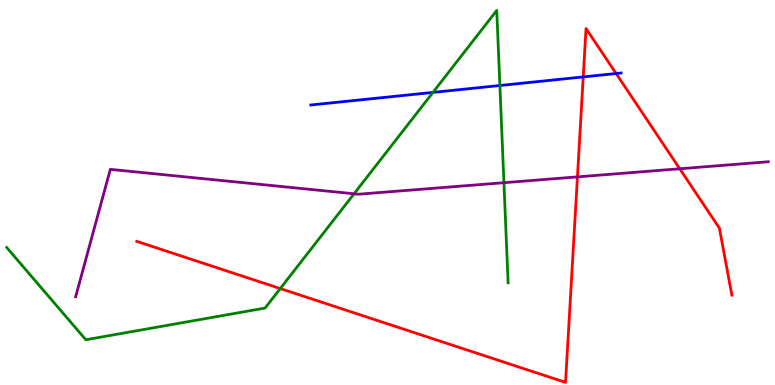[{'lines': ['blue', 'red'], 'intersections': [{'x': 7.53, 'y': 8.0}, {'x': 7.95, 'y': 8.09}]}, {'lines': ['green', 'red'], 'intersections': [{'x': 3.62, 'y': 2.5}]}, {'lines': ['purple', 'red'], 'intersections': [{'x': 7.45, 'y': 5.41}, {'x': 8.77, 'y': 5.62}]}, {'lines': ['blue', 'green'], 'intersections': [{'x': 5.59, 'y': 7.6}, {'x': 6.45, 'y': 7.78}]}, {'lines': ['blue', 'purple'], 'intersections': []}, {'lines': ['green', 'purple'], 'intersections': [{'x': 4.57, 'y': 4.97}, {'x': 6.5, 'y': 5.25}]}]